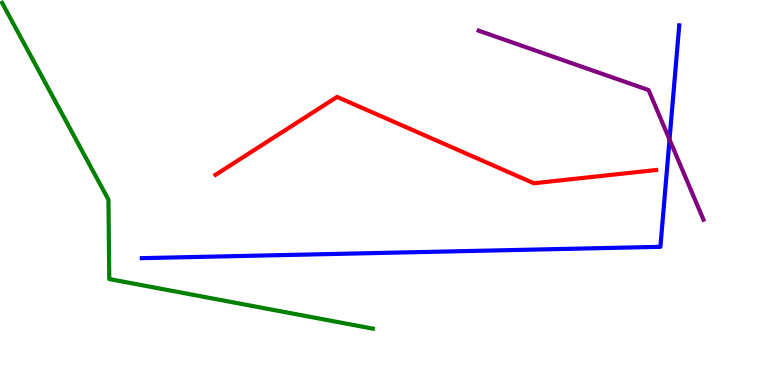[{'lines': ['blue', 'red'], 'intersections': []}, {'lines': ['green', 'red'], 'intersections': []}, {'lines': ['purple', 'red'], 'intersections': []}, {'lines': ['blue', 'green'], 'intersections': []}, {'lines': ['blue', 'purple'], 'intersections': [{'x': 8.64, 'y': 6.38}]}, {'lines': ['green', 'purple'], 'intersections': []}]